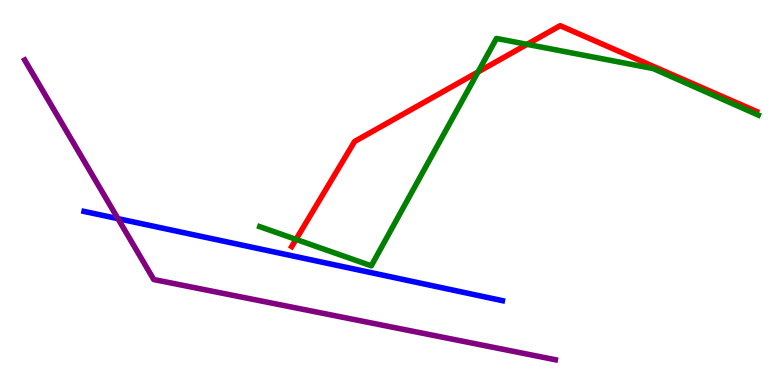[{'lines': ['blue', 'red'], 'intersections': []}, {'lines': ['green', 'red'], 'intersections': [{'x': 3.82, 'y': 3.78}, {'x': 6.17, 'y': 8.13}, {'x': 6.8, 'y': 8.85}]}, {'lines': ['purple', 'red'], 'intersections': []}, {'lines': ['blue', 'green'], 'intersections': []}, {'lines': ['blue', 'purple'], 'intersections': [{'x': 1.52, 'y': 4.32}]}, {'lines': ['green', 'purple'], 'intersections': []}]